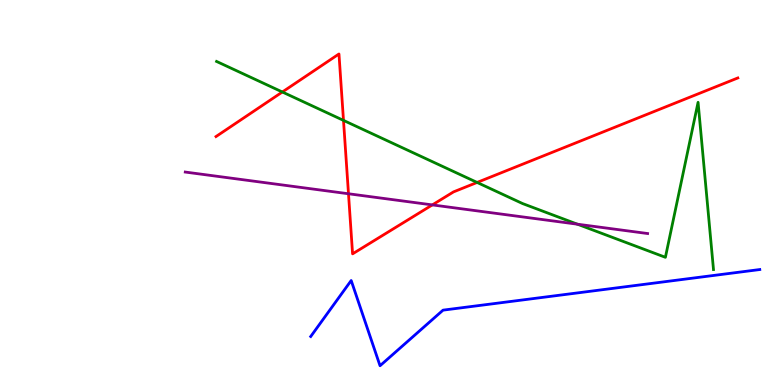[{'lines': ['blue', 'red'], 'intersections': []}, {'lines': ['green', 'red'], 'intersections': [{'x': 3.64, 'y': 7.61}, {'x': 4.43, 'y': 6.87}, {'x': 6.16, 'y': 5.26}]}, {'lines': ['purple', 'red'], 'intersections': [{'x': 4.5, 'y': 4.97}, {'x': 5.58, 'y': 4.68}]}, {'lines': ['blue', 'green'], 'intersections': []}, {'lines': ['blue', 'purple'], 'intersections': []}, {'lines': ['green', 'purple'], 'intersections': [{'x': 7.45, 'y': 4.18}]}]